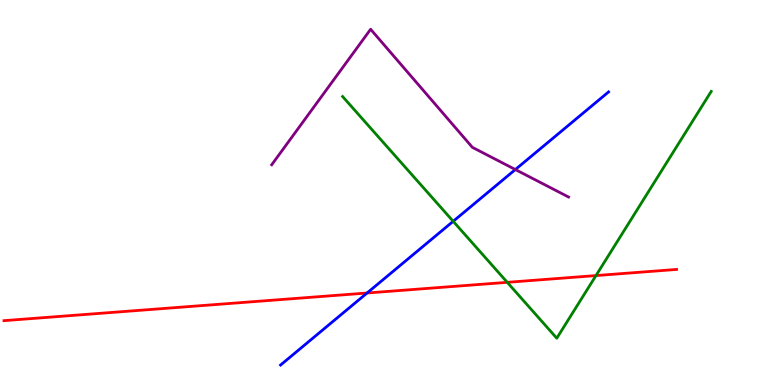[{'lines': ['blue', 'red'], 'intersections': [{'x': 4.74, 'y': 2.39}]}, {'lines': ['green', 'red'], 'intersections': [{'x': 6.55, 'y': 2.67}, {'x': 7.69, 'y': 2.84}]}, {'lines': ['purple', 'red'], 'intersections': []}, {'lines': ['blue', 'green'], 'intersections': [{'x': 5.85, 'y': 4.25}]}, {'lines': ['blue', 'purple'], 'intersections': [{'x': 6.65, 'y': 5.6}]}, {'lines': ['green', 'purple'], 'intersections': []}]